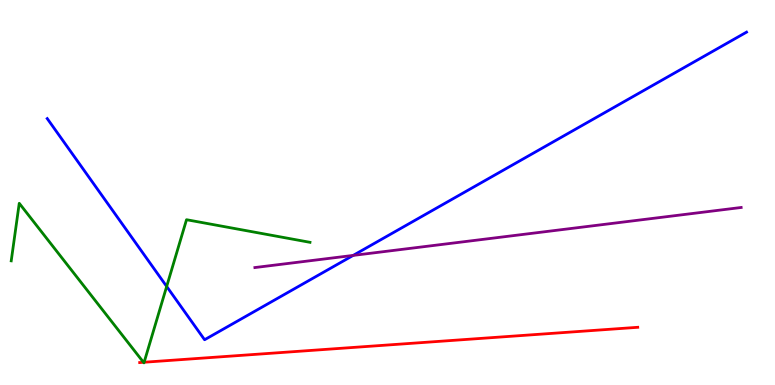[{'lines': ['blue', 'red'], 'intersections': []}, {'lines': ['green', 'red'], 'intersections': [{'x': 1.85, 'y': 0.59}, {'x': 1.86, 'y': 0.591}]}, {'lines': ['purple', 'red'], 'intersections': []}, {'lines': ['blue', 'green'], 'intersections': [{'x': 2.15, 'y': 2.56}]}, {'lines': ['blue', 'purple'], 'intersections': [{'x': 4.56, 'y': 3.37}]}, {'lines': ['green', 'purple'], 'intersections': []}]